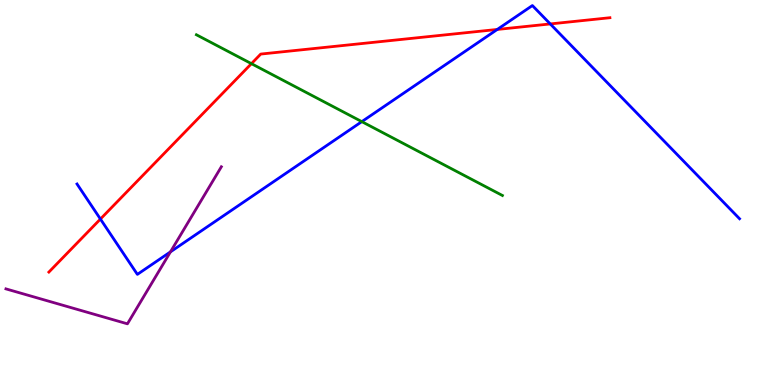[{'lines': ['blue', 'red'], 'intersections': [{'x': 1.3, 'y': 4.31}, {'x': 6.42, 'y': 9.24}, {'x': 7.1, 'y': 9.38}]}, {'lines': ['green', 'red'], 'intersections': [{'x': 3.24, 'y': 8.35}]}, {'lines': ['purple', 'red'], 'intersections': []}, {'lines': ['blue', 'green'], 'intersections': [{'x': 4.67, 'y': 6.84}]}, {'lines': ['blue', 'purple'], 'intersections': [{'x': 2.2, 'y': 3.46}]}, {'lines': ['green', 'purple'], 'intersections': []}]